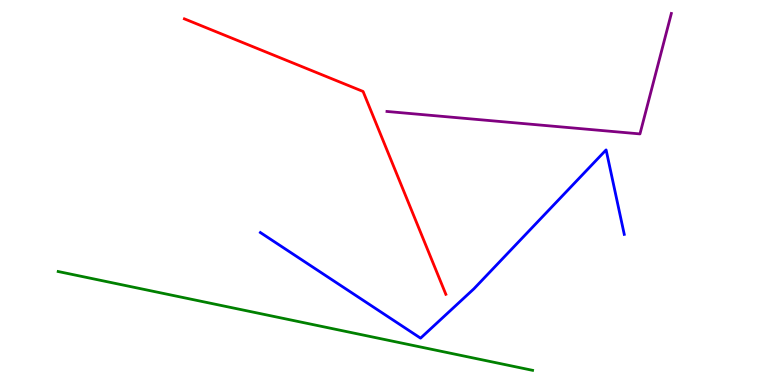[{'lines': ['blue', 'red'], 'intersections': []}, {'lines': ['green', 'red'], 'intersections': []}, {'lines': ['purple', 'red'], 'intersections': []}, {'lines': ['blue', 'green'], 'intersections': []}, {'lines': ['blue', 'purple'], 'intersections': []}, {'lines': ['green', 'purple'], 'intersections': []}]